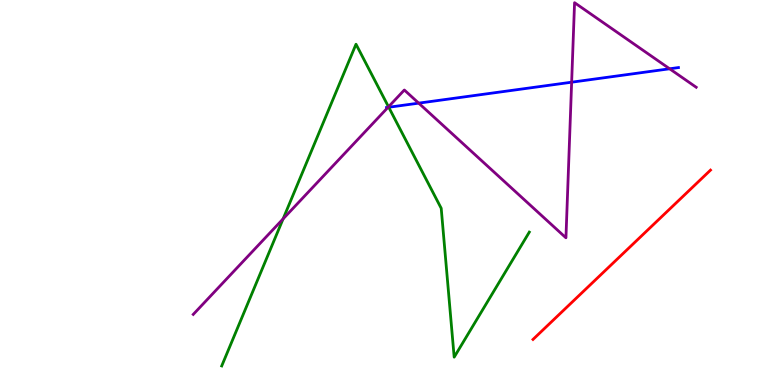[{'lines': ['blue', 'red'], 'intersections': []}, {'lines': ['green', 'red'], 'intersections': []}, {'lines': ['purple', 'red'], 'intersections': []}, {'lines': ['blue', 'green'], 'intersections': [{'x': 5.02, 'y': 7.21}]}, {'lines': ['blue', 'purple'], 'intersections': [{'x': 5.01, 'y': 7.21}, {'x': 5.4, 'y': 7.32}, {'x': 7.38, 'y': 7.86}, {'x': 8.64, 'y': 8.21}]}, {'lines': ['green', 'purple'], 'intersections': [{'x': 3.65, 'y': 4.31}, {'x': 5.01, 'y': 7.23}]}]